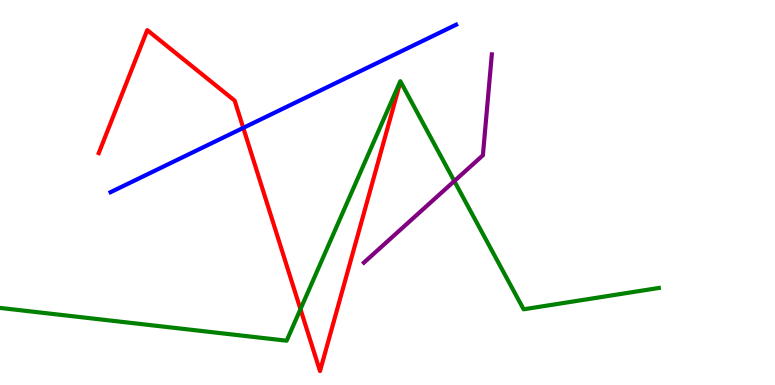[{'lines': ['blue', 'red'], 'intersections': [{'x': 3.14, 'y': 6.68}]}, {'lines': ['green', 'red'], 'intersections': [{'x': 3.88, 'y': 1.97}]}, {'lines': ['purple', 'red'], 'intersections': []}, {'lines': ['blue', 'green'], 'intersections': []}, {'lines': ['blue', 'purple'], 'intersections': []}, {'lines': ['green', 'purple'], 'intersections': [{'x': 5.86, 'y': 5.3}]}]